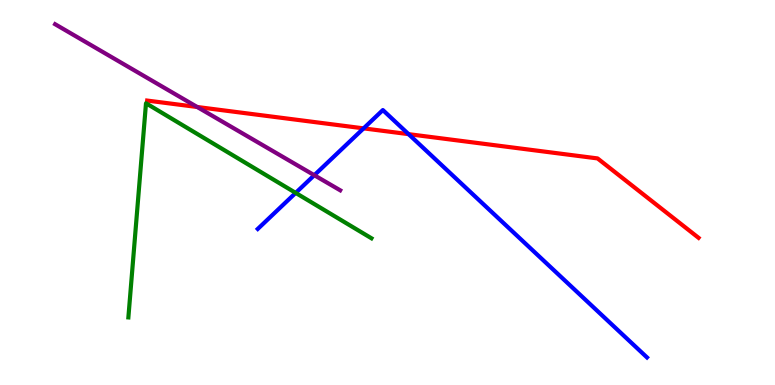[{'lines': ['blue', 'red'], 'intersections': [{'x': 4.69, 'y': 6.67}, {'x': 5.27, 'y': 6.52}]}, {'lines': ['green', 'red'], 'intersections': []}, {'lines': ['purple', 'red'], 'intersections': [{'x': 2.54, 'y': 7.22}]}, {'lines': ['blue', 'green'], 'intersections': [{'x': 3.82, 'y': 4.99}]}, {'lines': ['blue', 'purple'], 'intersections': [{'x': 4.06, 'y': 5.45}]}, {'lines': ['green', 'purple'], 'intersections': []}]